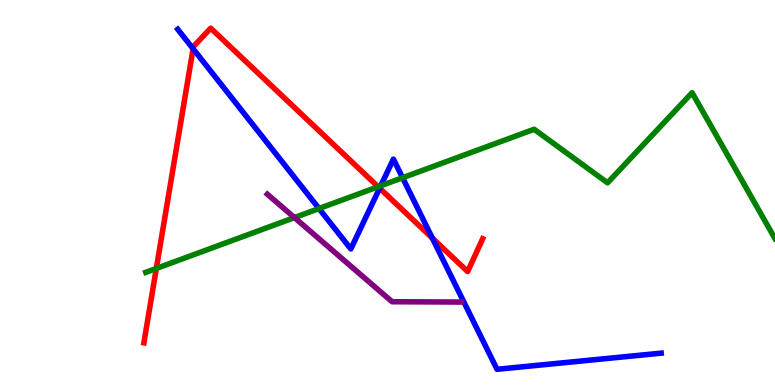[{'lines': ['blue', 'red'], 'intersections': [{'x': 2.49, 'y': 8.73}, {'x': 4.9, 'y': 5.11}, {'x': 5.58, 'y': 3.81}]}, {'lines': ['green', 'red'], 'intersections': [{'x': 2.02, 'y': 3.03}, {'x': 4.88, 'y': 5.15}]}, {'lines': ['purple', 'red'], 'intersections': []}, {'lines': ['blue', 'green'], 'intersections': [{'x': 4.12, 'y': 4.58}, {'x': 4.91, 'y': 5.17}, {'x': 5.19, 'y': 5.38}]}, {'lines': ['blue', 'purple'], 'intersections': []}, {'lines': ['green', 'purple'], 'intersections': [{'x': 3.8, 'y': 4.35}]}]